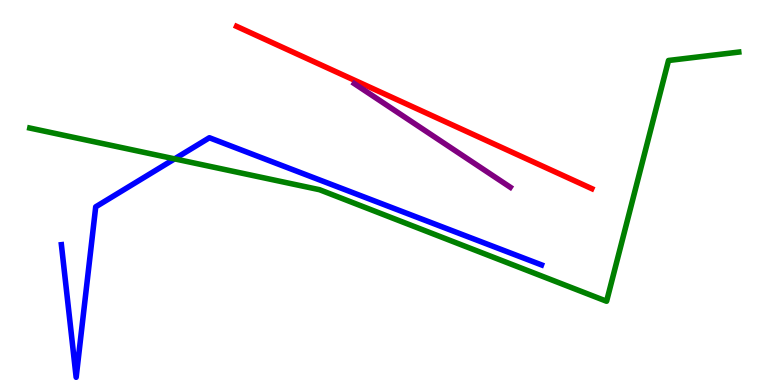[{'lines': ['blue', 'red'], 'intersections': []}, {'lines': ['green', 'red'], 'intersections': []}, {'lines': ['purple', 'red'], 'intersections': []}, {'lines': ['blue', 'green'], 'intersections': [{'x': 2.25, 'y': 5.87}]}, {'lines': ['blue', 'purple'], 'intersections': []}, {'lines': ['green', 'purple'], 'intersections': []}]